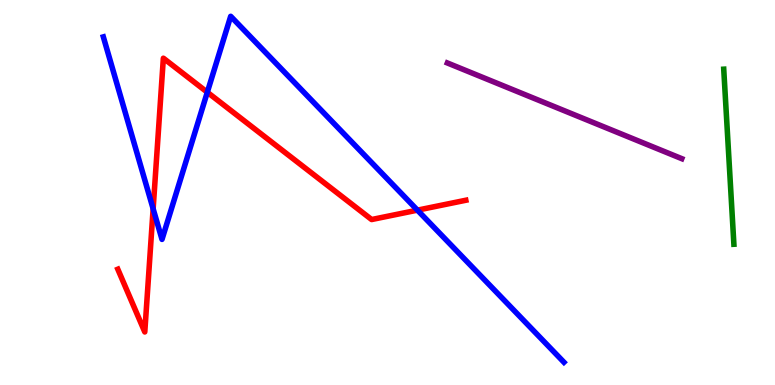[{'lines': ['blue', 'red'], 'intersections': [{'x': 1.98, 'y': 4.58}, {'x': 2.67, 'y': 7.6}, {'x': 5.39, 'y': 4.54}]}, {'lines': ['green', 'red'], 'intersections': []}, {'lines': ['purple', 'red'], 'intersections': []}, {'lines': ['blue', 'green'], 'intersections': []}, {'lines': ['blue', 'purple'], 'intersections': []}, {'lines': ['green', 'purple'], 'intersections': []}]